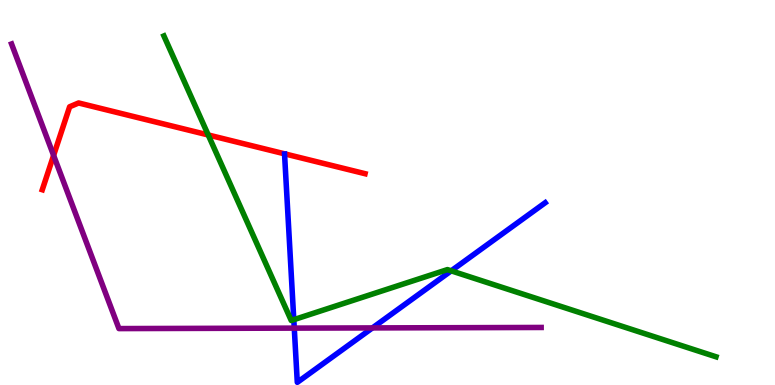[{'lines': ['blue', 'red'], 'intersections': []}, {'lines': ['green', 'red'], 'intersections': [{'x': 2.69, 'y': 6.49}]}, {'lines': ['purple', 'red'], 'intersections': [{'x': 0.692, 'y': 5.96}]}, {'lines': ['blue', 'green'], 'intersections': [{'x': 3.79, 'y': 1.7}, {'x': 5.82, 'y': 2.97}]}, {'lines': ['blue', 'purple'], 'intersections': [{'x': 3.8, 'y': 1.48}, {'x': 4.81, 'y': 1.48}]}, {'lines': ['green', 'purple'], 'intersections': []}]